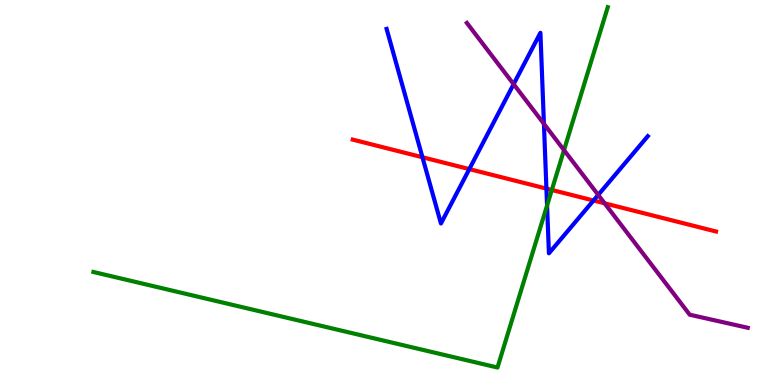[{'lines': ['blue', 'red'], 'intersections': [{'x': 5.45, 'y': 5.92}, {'x': 6.06, 'y': 5.61}, {'x': 7.05, 'y': 5.1}, {'x': 7.66, 'y': 4.79}]}, {'lines': ['green', 'red'], 'intersections': [{'x': 7.12, 'y': 5.07}]}, {'lines': ['purple', 'red'], 'intersections': [{'x': 7.8, 'y': 4.72}]}, {'lines': ['blue', 'green'], 'intersections': [{'x': 7.06, 'y': 4.66}]}, {'lines': ['blue', 'purple'], 'intersections': [{'x': 6.63, 'y': 7.81}, {'x': 7.02, 'y': 6.78}, {'x': 7.72, 'y': 4.94}]}, {'lines': ['green', 'purple'], 'intersections': [{'x': 7.28, 'y': 6.1}]}]